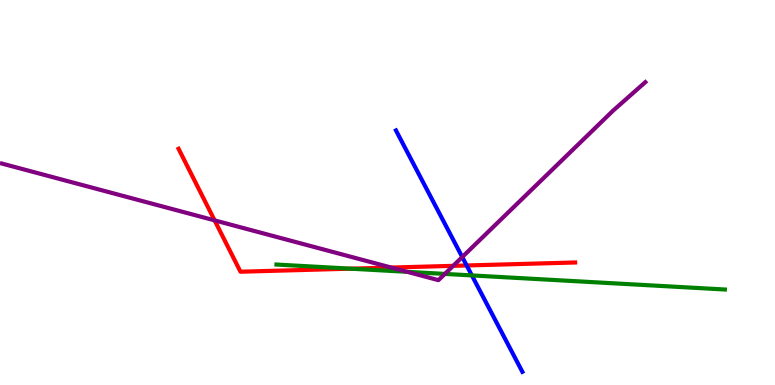[{'lines': ['blue', 'red'], 'intersections': [{'x': 6.02, 'y': 3.1}]}, {'lines': ['green', 'red'], 'intersections': [{'x': 4.52, 'y': 3.02}]}, {'lines': ['purple', 'red'], 'intersections': [{'x': 2.77, 'y': 4.28}, {'x': 5.05, 'y': 3.05}, {'x': 5.85, 'y': 3.09}]}, {'lines': ['blue', 'green'], 'intersections': [{'x': 6.09, 'y': 2.85}]}, {'lines': ['blue', 'purple'], 'intersections': [{'x': 5.96, 'y': 3.32}]}, {'lines': ['green', 'purple'], 'intersections': [{'x': 5.25, 'y': 2.94}, {'x': 5.74, 'y': 2.89}]}]